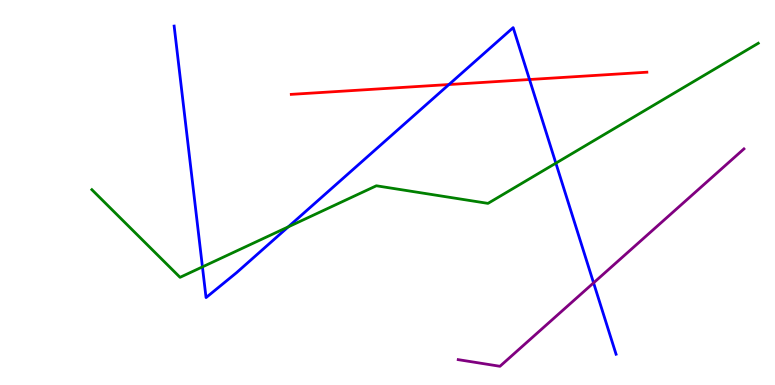[{'lines': ['blue', 'red'], 'intersections': [{'x': 5.79, 'y': 7.8}, {'x': 6.83, 'y': 7.93}]}, {'lines': ['green', 'red'], 'intersections': []}, {'lines': ['purple', 'red'], 'intersections': []}, {'lines': ['blue', 'green'], 'intersections': [{'x': 2.61, 'y': 3.07}, {'x': 3.72, 'y': 4.11}, {'x': 7.17, 'y': 5.76}]}, {'lines': ['blue', 'purple'], 'intersections': [{'x': 7.66, 'y': 2.65}]}, {'lines': ['green', 'purple'], 'intersections': []}]